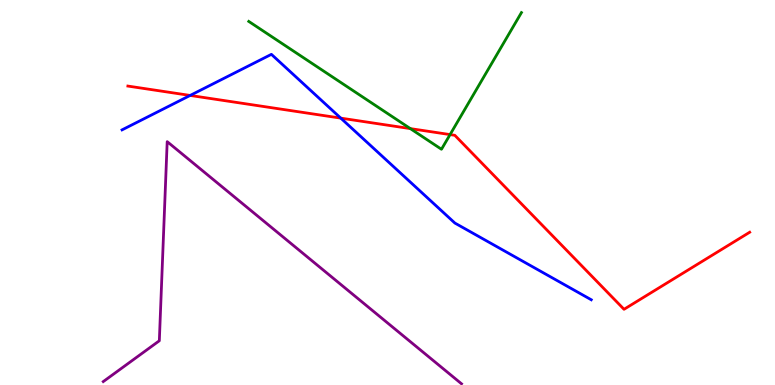[{'lines': ['blue', 'red'], 'intersections': [{'x': 2.45, 'y': 7.52}, {'x': 4.4, 'y': 6.93}]}, {'lines': ['green', 'red'], 'intersections': [{'x': 5.29, 'y': 6.66}, {'x': 5.81, 'y': 6.5}]}, {'lines': ['purple', 'red'], 'intersections': []}, {'lines': ['blue', 'green'], 'intersections': []}, {'lines': ['blue', 'purple'], 'intersections': []}, {'lines': ['green', 'purple'], 'intersections': []}]